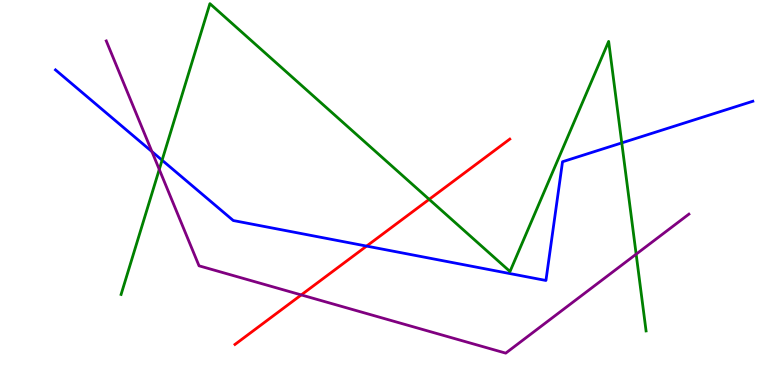[{'lines': ['blue', 'red'], 'intersections': [{'x': 4.73, 'y': 3.61}]}, {'lines': ['green', 'red'], 'intersections': [{'x': 5.54, 'y': 4.82}]}, {'lines': ['purple', 'red'], 'intersections': [{'x': 3.89, 'y': 2.34}]}, {'lines': ['blue', 'green'], 'intersections': [{'x': 2.09, 'y': 5.84}, {'x': 8.02, 'y': 6.29}]}, {'lines': ['blue', 'purple'], 'intersections': [{'x': 1.96, 'y': 6.06}]}, {'lines': ['green', 'purple'], 'intersections': [{'x': 2.06, 'y': 5.6}, {'x': 8.21, 'y': 3.4}]}]